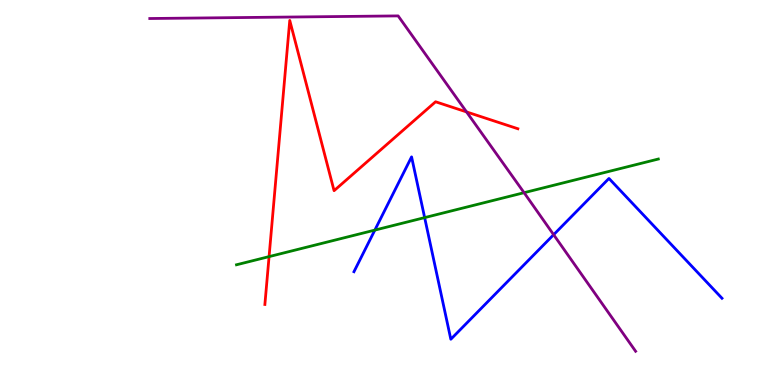[{'lines': ['blue', 'red'], 'intersections': []}, {'lines': ['green', 'red'], 'intersections': [{'x': 3.47, 'y': 3.33}]}, {'lines': ['purple', 'red'], 'intersections': [{'x': 6.02, 'y': 7.09}]}, {'lines': ['blue', 'green'], 'intersections': [{'x': 4.84, 'y': 4.02}, {'x': 5.48, 'y': 4.35}]}, {'lines': ['blue', 'purple'], 'intersections': [{'x': 7.14, 'y': 3.9}]}, {'lines': ['green', 'purple'], 'intersections': [{'x': 6.76, 'y': 5.0}]}]